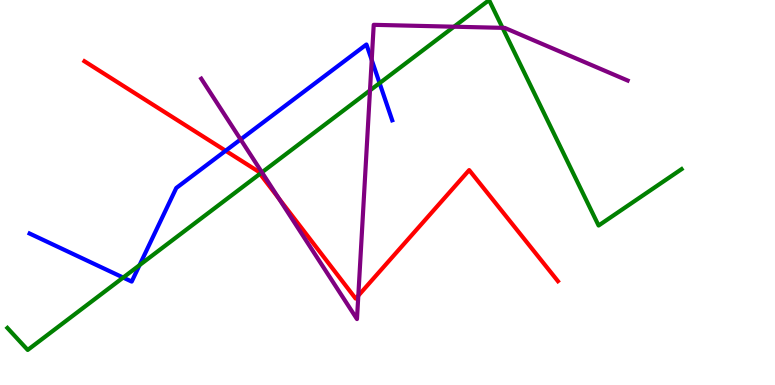[{'lines': ['blue', 'red'], 'intersections': [{'x': 2.91, 'y': 6.08}]}, {'lines': ['green', 'red'], 'intersections': [{'x': 3.35, 'y': 5.49}]}, {'lines': ['purple', 'red'], 'intersections': [{'x': 3.6, 'y': 4.85}, {'x': 4.62, 'y': 2.32}]}, {'lines': ['blue', 'green'], 'intersections': [{'x': 1.59, 'y': 2.79}, {'x': 1.8, 'y': 3.11}, {'x': 4.9, 'y': 7.84}]}, {'lines': ['blue', 'purple'], 'intersections': [{'x': 3.1, 'y': 6.38}, {'x': 4.8, 'y': 8.44}]}, {'lines': ['green', 'purple'], 'intersections': [{'x': 3.38, 'y': 5.52}, {'x': 4.77, 'y': 7.65}, {'x': 5.86, 'y': 9.31}, {'x': 6.48, 'y': 9.28}]}]